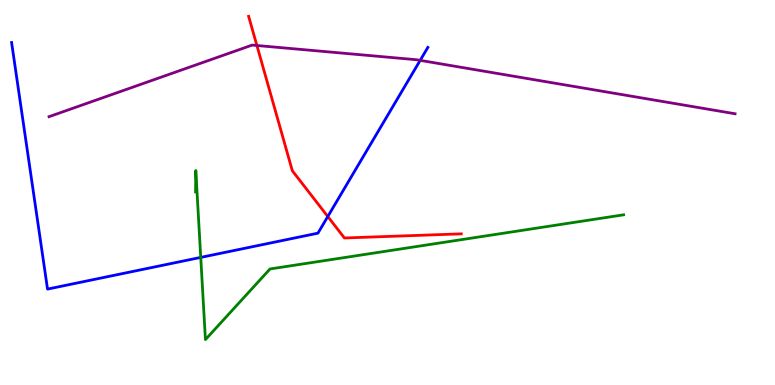[{'lines': ['blue', 'red'], 'intersections': [{'x': 4.23, 'y': 4.38}]}, {'lines': ['green', 'red'], 'intersections': []}, {'lines': ['purple', 'red'], 'intersections': [{'x': 3.31, 'y': 8.82}]}, {'lines': ['blue', 'green'], 'intersections': [{'x': 2.59, 'y': 3.31}]}, {'lines': ['blue', 'purple'], 'intersections': [{'x': 5.42, 'y': 8.43}]}, {'lines': ['green', 'purple'], 'intersections': []}]